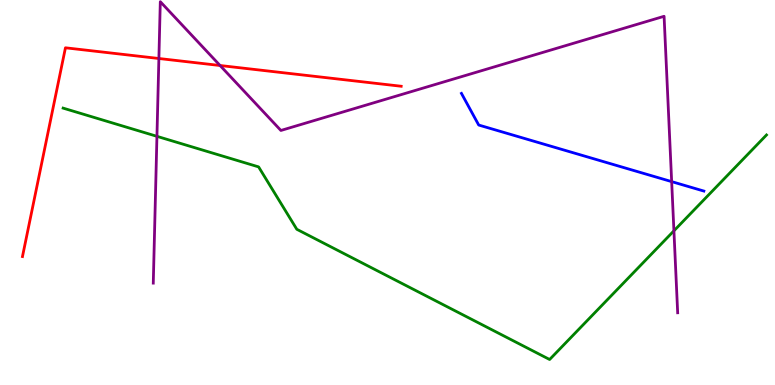[{'lines': ['blue', 'red'], 'intersections': []}, {'lines': ['green', 'red'], 'intersections': []}, {'lines': ['purple', 'red'], 'intersections': [{'x': 2.05, 'y': 8.48}, {'x': 2.84, 'y': 8.3}]}, {'lines': ['blue', 'green'], 'intersections': []}, {'lines': ['blue', 'purple'], 'intersections': [{'x': 8.67, 'y': 5.28}]}, {'lines': ['green', 'purple'], 'intersections': [{'x': 2.03, 'y': 6.46}, {'x': 8.7, 'y': 4.0}]}]